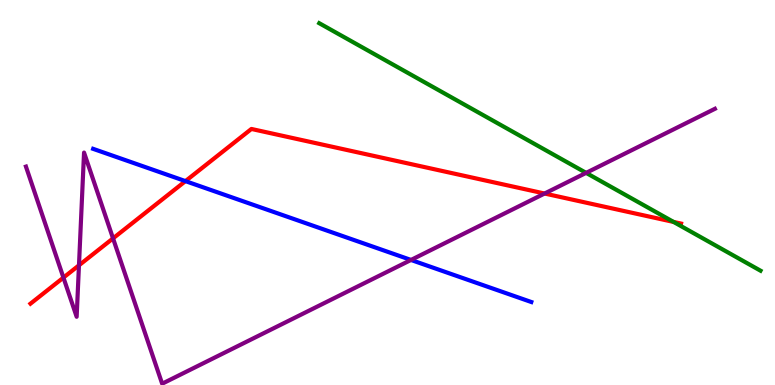[{'lines': ['blue', 'red'], 'intersections': [{'x': 2.39, 'y': 5.3}]}, {'lines': ['green', 'red'], 'intersections': [{'x': 8.69, 'y': 4.24}]}, {'lines': ['purple', 'red'], 'intersections': [{'x': 0.818, 'y': 2.79}, {'x': 1.02, 'y': 3.11}, {'x': 1.46, 'y': 3.81}, {'x': 7.03, 'y': 4.97}]}, {'lines': ['blue', 'green'], 'intersections': []}, {'lines': ['blue', 'purple'], 'intersections': [{'x': 5.3, 'y': 3.25}]}, {'lines': ['green', 'purple'], 'intersections': [{'x': 7.56, 'y': 5.51}]}]